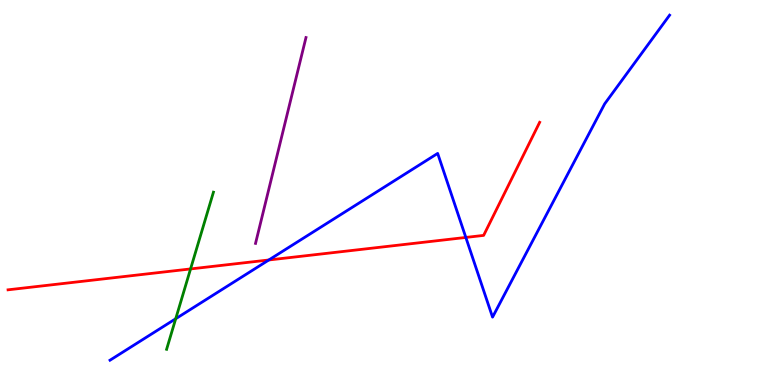[{'lines': ['blue', 'red'], 'intersections': [{'x': 3.47, 'y': 3.25}, {'x': 6.01, 'y': 3.83}]}, {'lines': ['green', 'red'], 'intersections': [{'x': 2.46, 'y': 3.01}]}, {'lines': ['purple', 'red'], 'intersections': []}, {'lines': ['blue', 'green'], 'intersections': [{'x': 2.27, 'y': 1.72}]}, {'lines': ['blue', 'purple'], 'intersections': []}, {'lines': ['green', 'purple'], 'intersections': []}]